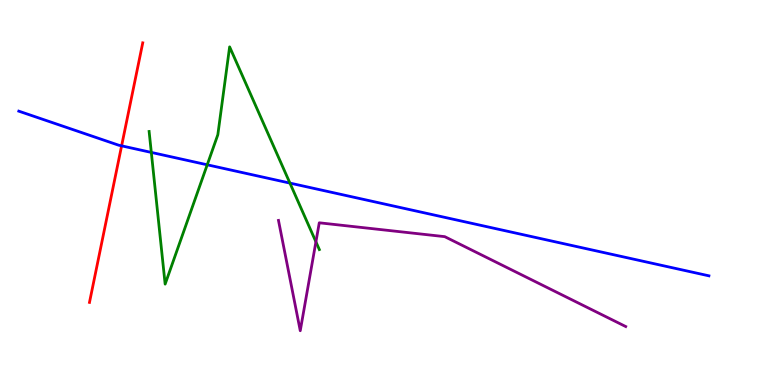[{'lines': ['blue', 'red'], 'intersections': [{'x': 1.57, 'y': 6.21}]}, {'lines': ['green', 'red'], 'intersections': []}, {'lines': ['purple', 'red'], 'intersections': []}, {'lines': ['blue', 'green'], 'intersections': [{'x': 1.95, 'y': 6.04}, {'x': 2.67, 'y': 5.72}, {'x': 3.74, 'y': 5.24}]}, {'lines': ['blue', 'purple'], 'intersections': []}, {'lines': ['green', 'purple'], 'intersections': [{'x': 4.08, 'y': 3.72}]}]